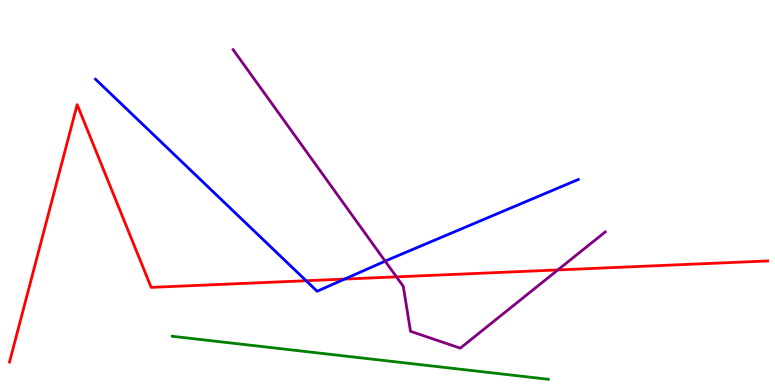[{'lines': ['blue', 'red'], 'intersections': [{'x': 3.95, 'y': 2.71}, {'x': 4.45, 'y': 2.75}]}, {'lines': ['green', 'red'], 'intersections': []}, {'lines': ['purple', 'red'], 'intersections': [{'x': 5.12, 'y': 2.81}, {'x': 7.2, 'y': 2.99}]}, {'lines': ['blue', 'green'], 'intersections': []}, {'lines': ['blue', 'purple'], 'intersections': [{'x': 4.97, 'y': 3.22}]}, {'lines': ['green', 'purple'], 'intersections': []}]